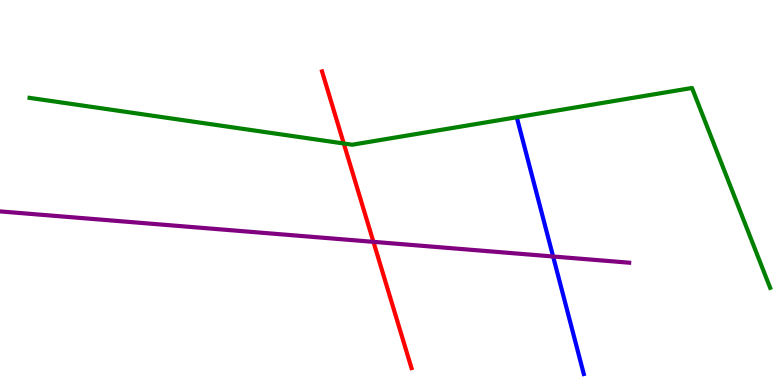[{'lines': ['blue', 'red'], 'intersections': []}, {'lines': ['green', 'red'], 'intersections': [{'x': 4.44, 'y': 6.27}]}, {'lines': ['purple', 'red'], 'intersections': [{'x': 4.82, 'y': 3.72}]}, {'lines': ['blue', 'green'], 'intersections': []}, {'lines': ['blue', 'purple'], 'intersections': [{'x': 7.14, 'y': 3.34}]}, {'lines': ['green', 'purple'], 'intersections': []}]